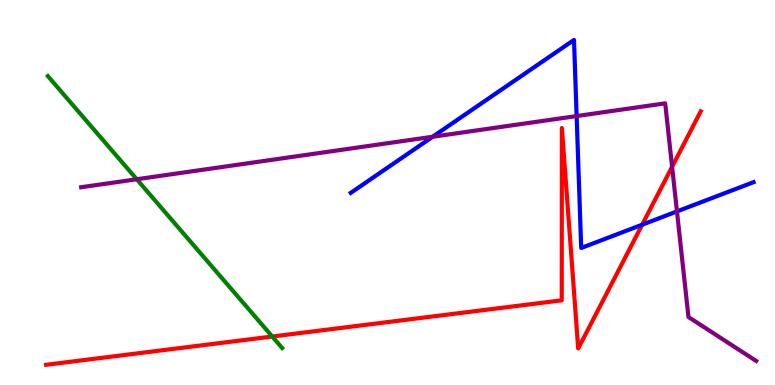[{'lines': ['blue', 'red'], 'intersections': [{'x': 8.29, 'y': 4.16}]}, {'lines': ['green', 'red'], 'intersections': [{'x': 3.51, 'y': 1.26}]}, {'lines': ['purple', 'red'], 'intersections': [{'x': 8.67, 'y': 5.67}]}, {'lines': ['blue', 'green'], 'intersections': []}, {'lines': ['blue', 'purple'], 'intersections': [{'x': 5.58, 'y': 6.45}, {'x': 7.44, 'y': 6.99}, {'x': 8.73, 'y': 4.51}]}, {'lines': ['green', 'purple'], 'intersections': [{'x': 1.76, 'y': 5.34}]}]